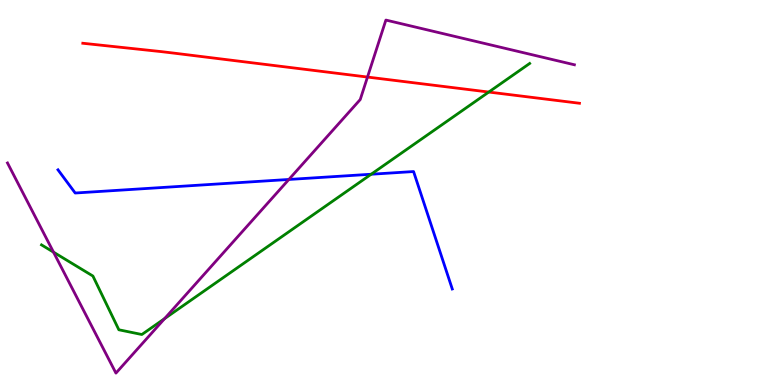[{'lines': ['blue', 'red'], 'intersections': []}, {'lines': ['green', 'red'], 'intersections': [{'x': 6.31, 'y': 7.61}]}, {'lines': ['purple', 'red'], 'intersections': [{'x': 4.74, 'y': 8.0}]}, {'lines': ['blue', 'green'], 'intersections': [{'x': 4.79, 'y': 5.47}]}, {'lines': ['blue', 'purple'], 'intersections': [{'x': 3.73, 'y': 5.34}]}, {'lines': ['green', 'purple'], 'intersections': [{'x': 0.691, 'y': 3.45}, {'x': 2.12, 'y': 1.72}]}]